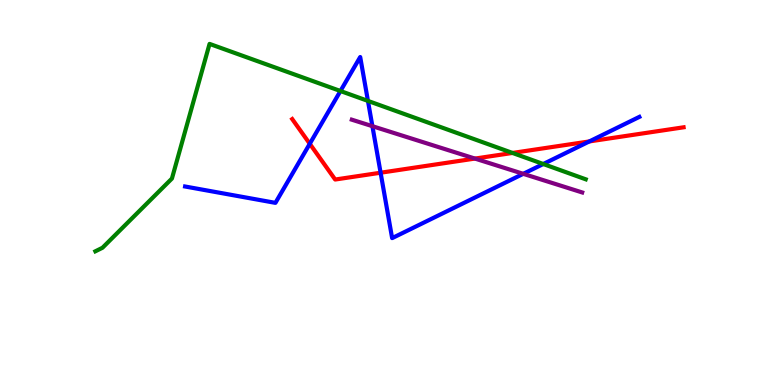[{'lines': ['blue', 'red'], 'intersections': [{'x': 4.0, 'y': 6.27}, {'x': 4.91, 'y': 5.51}, {'x': 7.6, 'y': 6.33}]}, {'lines': ['green', 'red'], 'intersections': [{'x': 6.61, 'y': 6.03}]}, {'lines': ['purple', 'red'], 'intersections': [{'x': 6.13, 'y': 5.88}]}, {'lines': ['blue', 'green'], 'intersections': [{'x': 4.39, 'y': 7.64}, {'x': 4.75, 'y': 7.38}, {'x': 7.01, 'y': 5.74}]}, {'lines': ['blue', 'purple'], 'intersections': [{'x': 4.81, 'y': 6.72}, {'x': 6.75, 'y': 5.48}]}, {'lines': ['green', 'purple'], 'intersections': []}]